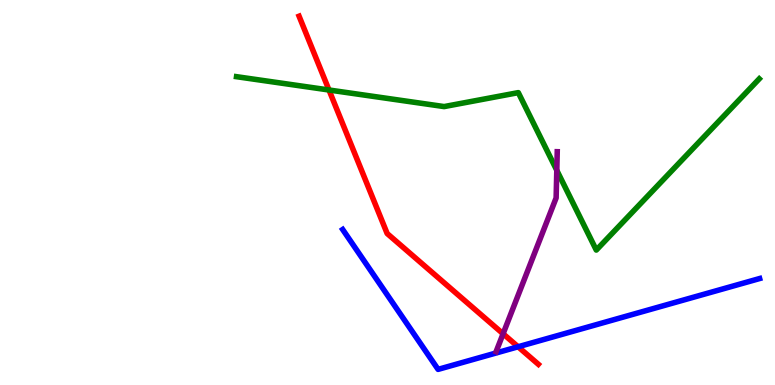[{'lines': ['blue', 'red'], 'intersections': [{'x': 6.69, 'y': 0.993}]}, {'lines': ['green', 'red'], 'intersections': [{'x': 4.25, 'y': 7.66}]}, {'lines': ['purple', 'red'], 'intersections': [{'x': 6.49, 'y': 1.33}]}, {'lines': ['blue', 'green'], 'intersections': []}, {'lines': ['blue', 'purple'], 'intersections': []}, {'lines': ['green', 'purple'], 'intersections': [{'x': 7.18, 'y': 5.58}]}]